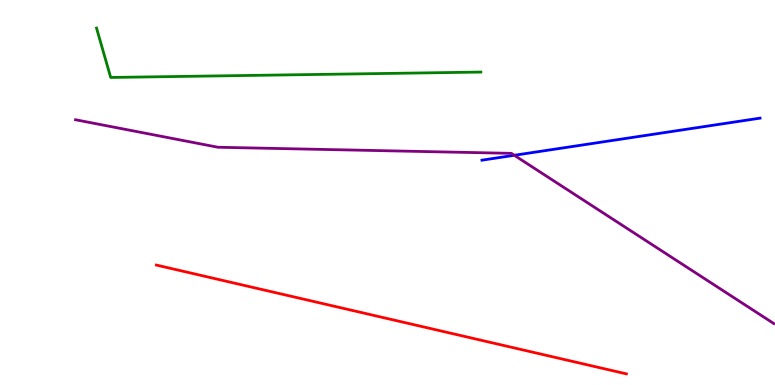[{'lines': ['blue', 'red'], 'intersections': []}, {'lines': ['green', 'red'], 'intersections': []}, {'lines': ['purple', 'red'], 'intersections': []}, {'lines': ['blue', 'green'], 'intersections': []}, {'lines': ['blue', 'purple'], 'intersections': [{'x': 6.64, 'y': 5.97}]}, {'lines': ['green', 'purple'], 'intersections': []}]